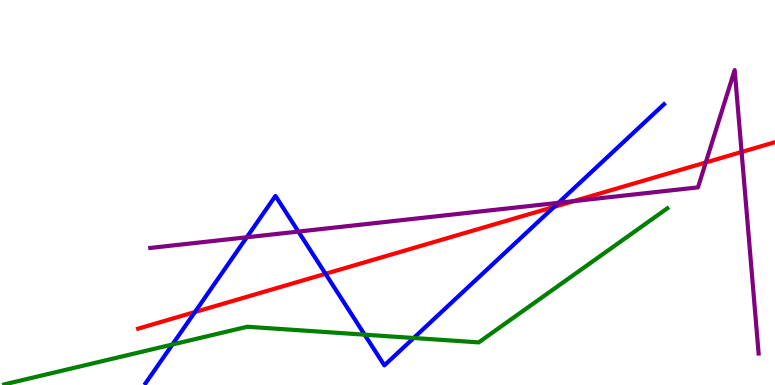[{'lines': ['blue', 'red'], 'intersections': [{'x': 2.52, 'y': 1.9}, {'x': 4.2, 'y': 2.89}, {'x': 7.15, 'y': 4.63}]}, {'lines': ['green', 'red'], 'intersections': []}, {'lines': ['purple', 'red'], 'intersections': [{'x': 7.4, 'y': 4.78}, {'x': 9.11, 'y': 5.78}, {'x': 9.57, 'y': 6.05}]}, {'lines': ['blue', 'green'], 'intersections': [{'x': 2.22, 'y': 1.05}, {'x': 4.71, 'y': 1.31}, {'x': 5.34, 'y': 1.22}]}, {'lines': ['blue', 'purple'], 'intersections': [{'x': 3.18, 'y': 3.84}, {'x': 3.85, 'y': 3.99}, {'x': 7.21, 'y': 4.73}]}, {'lines': ['green', 'purple'], 'intersections': []}]